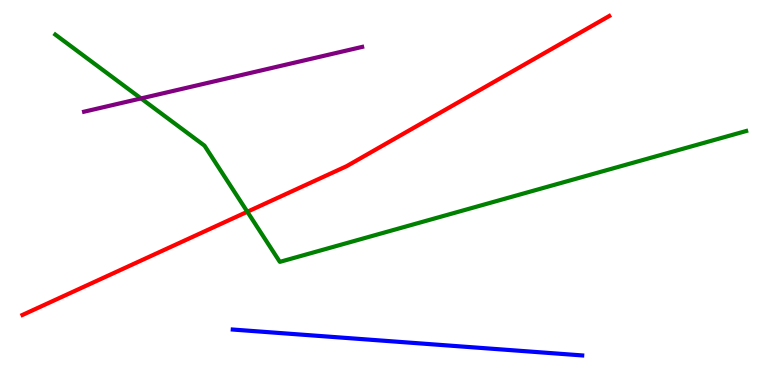[{'lines': ['blue', 'red'], 'intersections': []}, {'lines': ['green', 'red'], 'intersections': [{'x': 3.19, 'y': 4.5}]}, {'lines': ['purple', 'red'], 'intersections': []}, {'lines': ['blue', 'green'], 'intersections': []}, {'lines': ['blue', 'purple'], 'intersections': []}, {'lines': ['green', 'purple'], 'intersections': [{'x': 1.82, 'y': 7.44}]}]